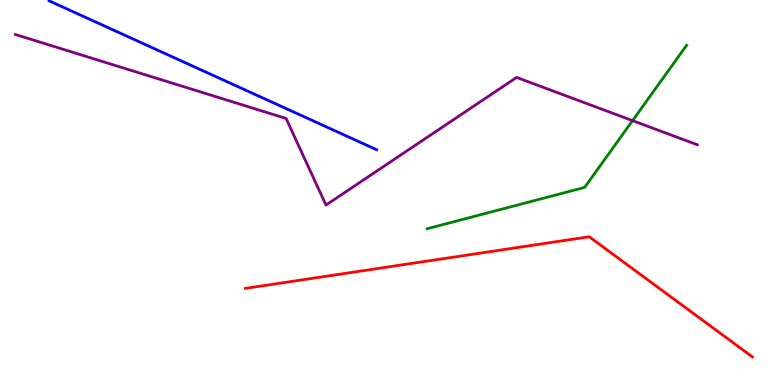[{'lines': ['blue', 'red'], 'intersections': []}, {'lines': ['green', 'red'], 'intersections': []}, {'lines': ['purple', 'red'], 'intersections': []}, {'lines': ['blue', 'green'], 'intersections': []}, {'lines': ['blue', 'purple'], 'intersections': []}, {'lines': ['green', 'purple'], 'intersections': [{'x': 8.16, 'y': 6.87}]}]